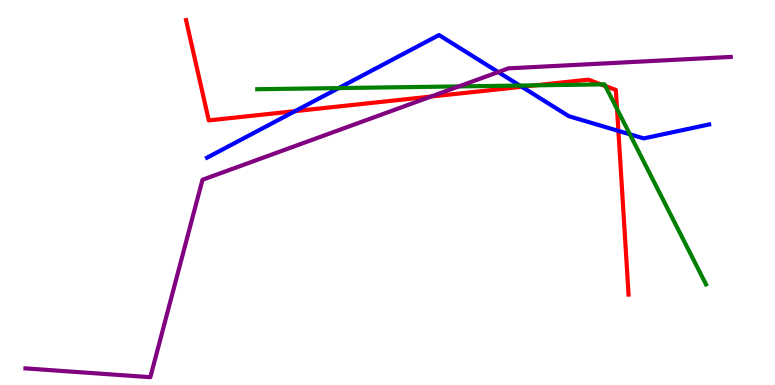[{'lines': ['blue', 'red'], 'intersections': [{'x': 3.81, 'y': 7.11}, {'x': 6.73, 'y': 7.75}, {'x': 7.98, 'y': 6.6}]}, {'lines': ['green', 'red'], 'intersections': [{'x': 6.91, 'y': 7.78}, {'x': 7.76, 'y': 7.81}, {'x': 7.81, 'y': 7.76}, {'x': 7.96, 'y': 7.17}]}, {'lines': ['purple', 'red'], 'intersections': [{'x': 5.56, 'y': 7.49}]}, {'lines': ['blue', 'green'], 'intersections': [{'x': 4.37, 'y': 7.71}, {'x': 6.71, 'y': 7.78}, {'x': 8.13, 'y': 6.51}]}, {'lines': ['blue', 'purple'], 'intersections': [{'x': 6.43, 'y': 8.13}]}, {'lines': ['green', 'purple'], 'intersections': [{'x': 5.92, 'y': 7.76}]}]